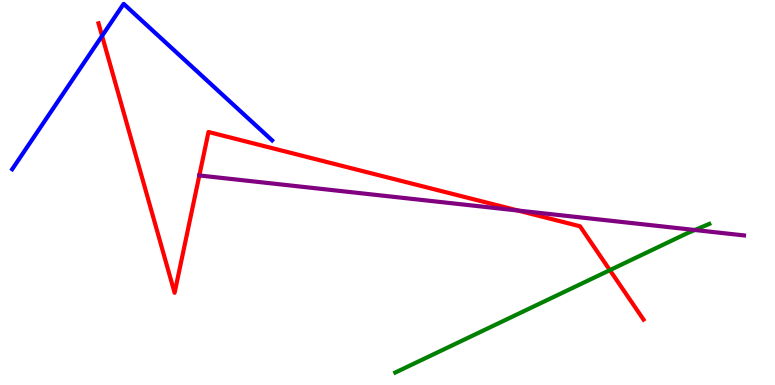[{'lines': ['blue', 'red'], 'intersections': [{'x': 1.32, 'y': 9.07}]}, {'lines': ['green', 'red'], 'intersections': [{'x': 7.87, 'y': 2.98}]}, {'lines': ['purple', 'red'], 'intersections': [{'x': 2.57, 'y': 5.44}, {'x': 6.68, 'y': 4.53}]}, {'lines': ['blue', 'green'], 'intersections': []}, {'lines': ['blue', 'purple'], 'intersections': []}, {'lines': ['green', 'purple'], 'intersections': [{'x': 8.97, 'y': 4.03}]}]